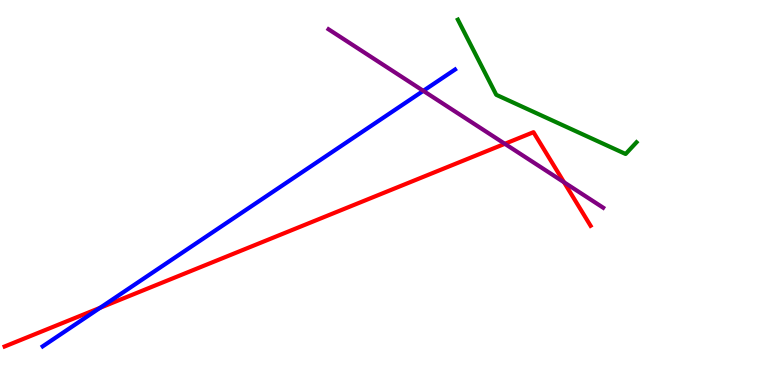[{'lines': ['blue', 'red'], 'intersections': [{'x': 1.29, 'y': 2.01}]}, {'lines': ['green', 'red'], 'intersections': []}, {'lines': ['purple', 'red'], 'intersections': [{'x': 6.51, 'y': 6.26}, {'x': 7.28, 'y': 5.27}]}, {'lines': ['blue', 'green'], 'intersections': []}, {'lines': ['blue', 'purple'], 'intersections': [{'x': 5.46, 'y': 7.64}]}, {'lines': ['green', 'purple'], 'intersections': []}]